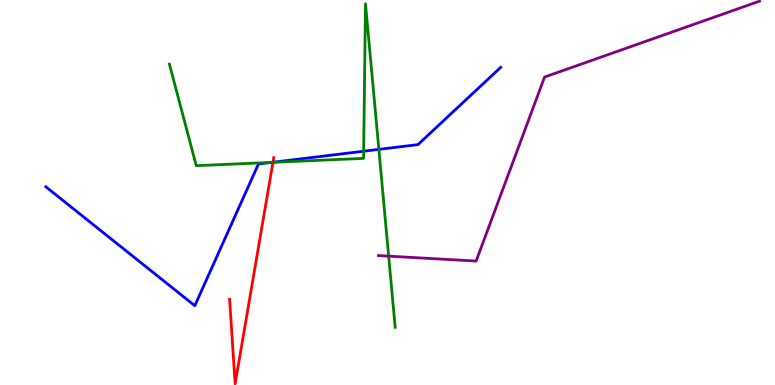[{'lines': ['blue', 'red'], 'intersections': [{'x': 3.52, 'y': 5.79}]}, {'lines': ['green', 'red'], 'intersections': [{'x': 3.52, 'y': 5.78}]}, {'lines': ['purple', 'red'], 'intersections': []}, {'lines': ['blue', 'green'], 'intersections': [{'x': 3.51, 'y': 5.78}, {'x': 4.69, 'y': 6.07}, {'x': 4.89, 'y': 6.12}]}, {'lines': ['blue', 'purple'], 'intersections': []}, {'lines': ['green', 'purple'], 'intersections': [{'x': 5.01, 'y': 3.35}]}]